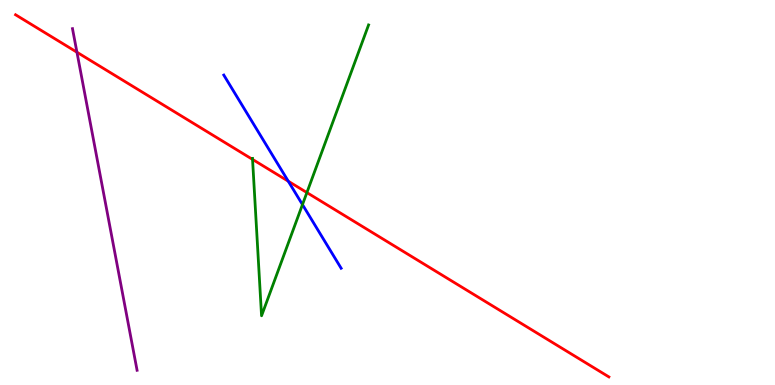[{'lines': ['blue', 'red'], 'intersections': [{'x': 3.72, 'y': 5.29}]}, {'lines': ['green', 'red'], 'intersections': [{'x': 3.26, 'y': 5.86}, {'x': 3.96, 'y': 5.0}]}, {'lines': ['purple', 'red'], 'intersections': [{'x': 0.993, 'y': 8.64}]}, {'lines': ['blue', 'green'], 'intersections': [{'x': 3.9, 'y': 4.69}]}, {'lines': ['blue', 'purple'], 'intersections': []}, {'lines': ['green', 'purple'], 'intersections': []}]